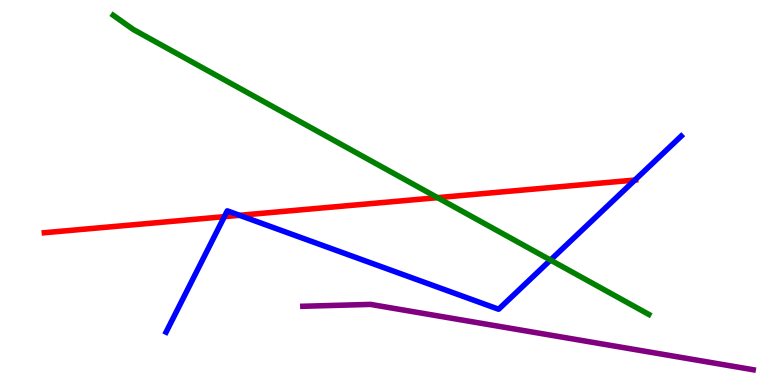[{'lines': ['blue', 'red'], 'intersections': [{'x': 2.89, 'y': 4.37}, {'x': 3.09, 'y': 4.41}, {'x': 8.19, 'y': 5.32}]}, {'lines': ['green', 'red'], 'intersections': [{'x': 5.65, 'y': 4.87}]}, {'lines': ['purple', 'red'], 'intersections': []}, {'lines': ['blue', 'green'], 'intersections': [{'x': 7.1, 'y': 3.25}]}, {'lines': ['blue', 'purple'], 'intersections': []}, {'lines': ['green', 'purple'], 'intersections': []}]